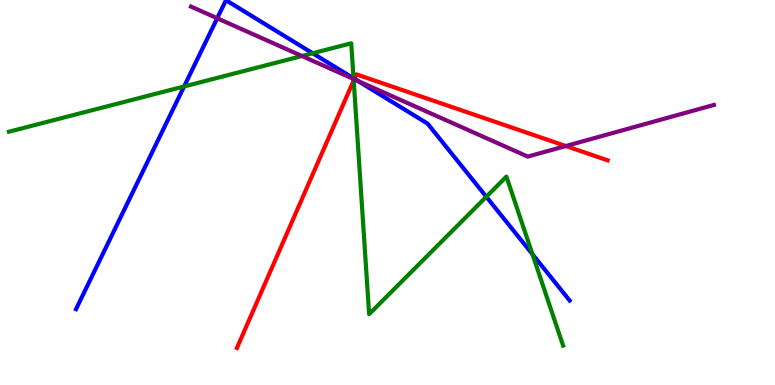[{'lines': ['blue', 'red'], 'intersections': [{'x': 4.57, 'y': 7.95}]}, {'lines': ['green', 'red'], 'intersections': [{'x': 4.56, 'y': 7.91}]}, {'lines': ['purple', 'red'], 'intersections': [{'x': 4.57, 'y': 7.94}, {'x': 7.3, 'y': 6.21}]}, {'lines': ['blue', 'green'], 'intersections': [{'x': 2.38, 'y': 7.75}, {'x': 4.03, 'y': 8.62}, {'x': 4.56, 'y': 7.97}, {'x': 6.28, 'y': 4.89}, {'x': 6.87, 'y': 3.4}]}, {'lines': ['blue', 'purple'], 'intersections': [{'x': 2.8, 'y': 9.53}, {'x': 4.62, 'y': 7.9}]}, {'lines': ['green', 'purple'], 'intersections': [{'x': 3.9, 'y': 8.55}, {'x': 4.56, 'y': 7.95}]}]